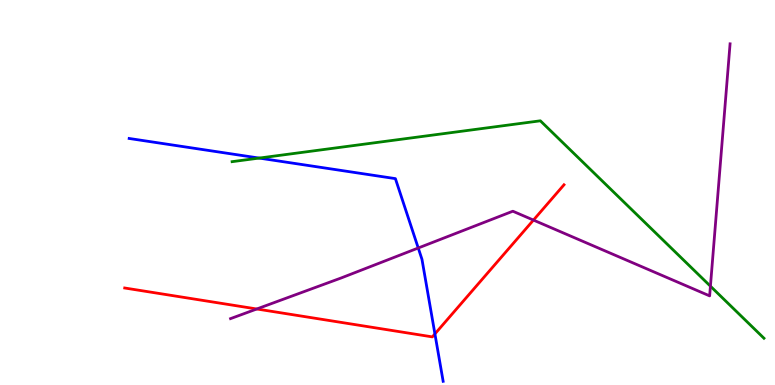[{'lines': ['blue', 'red'], 'intersections': [{'x': 5.61, 'y': 1.33}]}, {'lines': ['green', 'red'], 'intersections': []}, {'lines': ['purple', 'red'], 'intersections': [{'x': 3.31, 'y': 1.97}, {'x': 6.88, 'y': 4.28}]}, {'lines': ['blue', 'green'], 'intersections': [{'x': 3.34, 'y': 5.89}]}, {'lines': ['blue', 'purple'], 'intersections': [{'x': 5.4, 'y': 3.56}]}, {'lines': ['green', 'purple'], 'intersections': [{'x': 9.17, 'y': 2.57}]}]